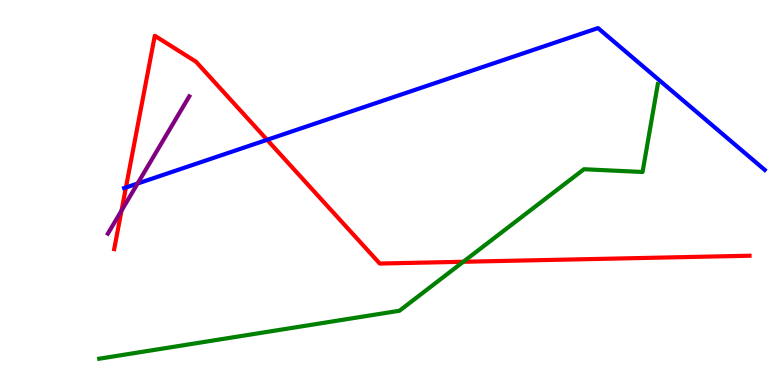[{'lines': ['blue', 'red'], 'intersections': [{'x': 1.62, 'y': 5.13}, {'x': 3.45, 'y': 6.37}]}, {'lines': ['green', 'red'], 'intersections': [{'x': 5.98, 'y': 3.2}]}, {'lines': ['purple', 'red'], 'intersections': [{'x': 1.57, 'y': 4.53}]}, {'lines': ['blue', 'green'], 'intersections': []}, {'lines': ['blue', 'purple'], 'intersections': [{'x': 1.78, 'y': 5.23}]}, {'lines': ['green', 'purple'], 'intersections': []}]